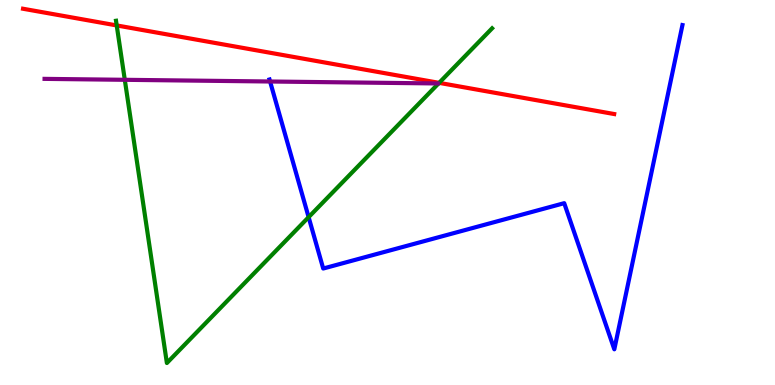[{'lines': ['blue', 'red'], 'intersections': []}, {'lines': ['green', 'red'], 'intersections': [{'x': 1.51, 'y': 9.34}, {'x': 5.67, 'y': 7.85}]}, {'lines': ['purple', 'red'], 'intersections': []}, {'lines': ['blue', 'green'], 'intersections': [{'x': 3.98, 'y': 4.36}]}, {'lines': ['blue', 'purple'], 'intersections': [{'x': 3.48, 'y': 7.88}]}, {'lines': ['green', 'purple'], 'intersections': [{'x': 1.61, 'y': 7.93}]}]